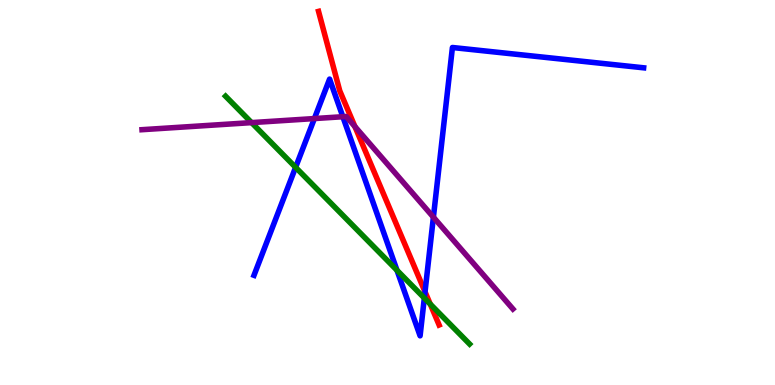[{'lines': ['blue', 'red'], 'intersections': [{'x': 5.48, 'y': 2.42}]}, {'lines': ['green', 'red'], 'intersections': [{'x': 5.55, 'y': 2.1}]}, {'lines': ['purple', 'red'], 'intersections': [{'x': 4.58, 'y': 6.71}]}, {'lines': ['blue', 'green'], 'intersections': [{'x': 3.81, 'y': 5.65}, {'x': 5.12, 'y': 2.98}, {'x': 5.48, 'y': 2.26}]}, {'lines': ['blue', 'purple'], 'intersections': [{'x': 4.06, 'y': 6.92}, {'x': 4.42, 'y': 6.97}, {'x': 5.59, 'y': 4.36}]}, {'lines': ['green', 'purple'], 'intersections': [{'x': 3.25, 'y': 6.82}]}]